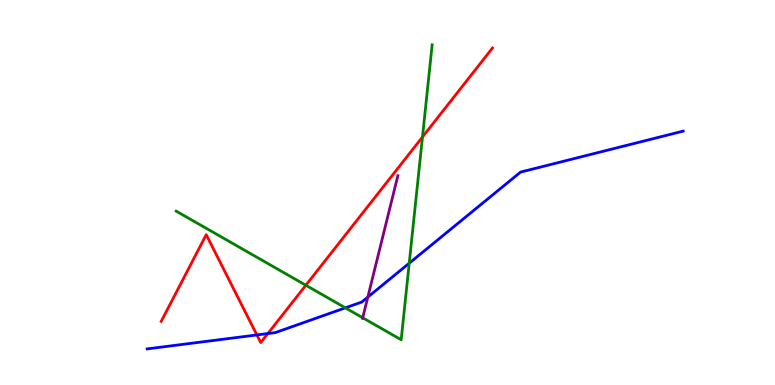[{'lines': ['blue', 'red'], 'intersections': [{'x': 3.31, 'y': 1.3}, {'x': 3.46, 'y': 1.34}]}, {'lines': ['green', 'red'], 'intersections': [{'x': 3.95, 'y': 2.59}, {'x': 5.45, 'y': 6.44}]}, {'lines': ['purple', 'red'], 'intersections': []}, {'lines': ['blue', 'green'], 'intersections': [{'x': 4.46, 'y': 2.0}, {'x': 5.28, 'y': 3.16}]}, {'lines': ['blue', 'purple'], 'intersections': [{'x': 4.75, 'y': 2.28}]}, {'lines': ['green', 'purple'], 'intersections': [{'x': 4.68, 'y': 1.75}]}]